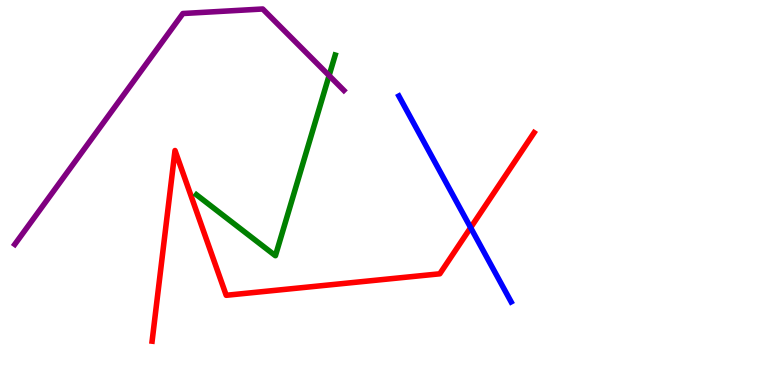[{'lines': ['blue', 'red'], 'intersections': [{'x': 6.07, 'y': 4.09}]}, {'lines': ['green', 'red'], 'intersections': []}, {'lines': ['purple', 'red'], 'intersections': []}, {'lines': ['blue', 'green'], 'intersections': []}, {'lines': ['blue', 'purple'], 'intersections': []}, {'lines': ['green', 'purple'], 'intersections': [{'x': 4.25, 'y': 8.04}]}]